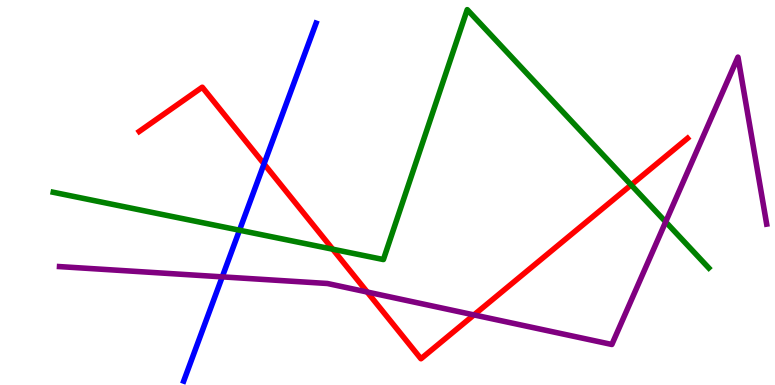[{'lines': ['blue', 'red'], 'intersections': [{'x': 3.41, 'y': 5.74}]}, {'lines': ['green', 'red'], 'intersections': [{'x': 4.29, 'y': 3.53}, {'x': 8.14, 'y': 5.2}]}, {'lines': ['purple', 'red'], 'intersections': [{'x': 4.74, 'y': 2.41}, {'x': 6.12, 'y': 1.82}]}, {'lines': ['blue', 'green'], 'intersections': [{'x': 3.09, 'y': 4.02}]}, {'lines': ['blue', 'purple'], 'intersections': [{'x': 2.87, 'y': 2.81}]}, {'lines': ['green', 'purple'], 'intersections': [{'x': 8.59, 'y': 4.24}]}]